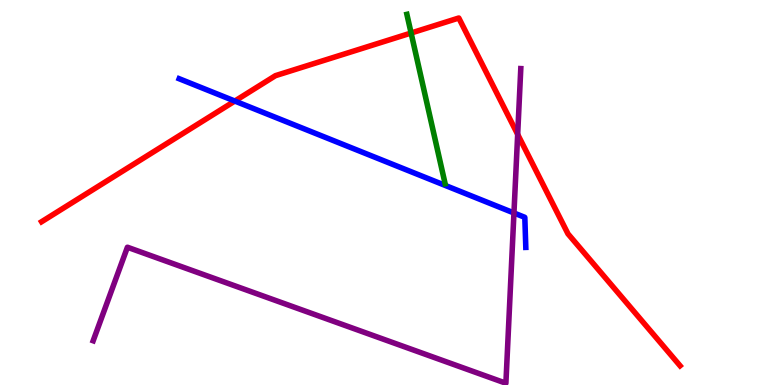[{'lines': ['blue', 'red'], 'intersections': [{'x': 3.03, 'y': 7.38}]}, {'lines': ['green', 'red'], 'intersections': [{'x': 5.3, 'y': 9.14}]}, {'lines': ['purple', 'red'], 'intersections': [{'x': 6.68, 'y': 6.51}]}, {'lines': ['blue', 'green'], 'intersections': []}, {'lines': ['blue', 'purple'], 'intersections': [{'x': 6.63, 'y': 4.47}]}, {'lines': ['green', 'purple'], 'intersections': []}]